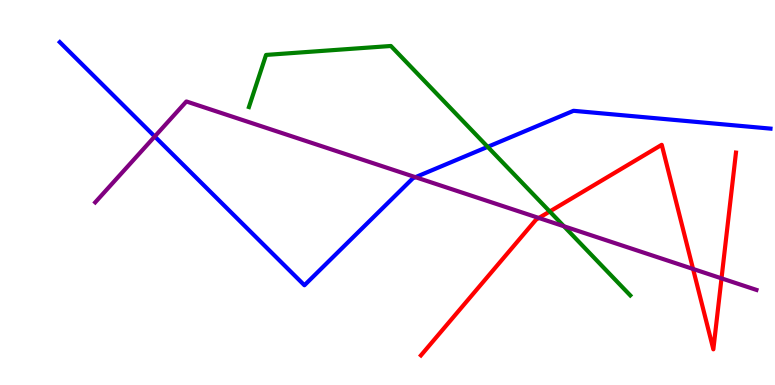[{'lines': ['blue', 'red'], 'intersections': []}, {'lines': ['green', 'red'], 'intersections': [{'x': 7.09, 'y': 4.51}]}, {'lines': ['purple', 'red'], 'intersections': [{'x': 6.95, 'y': 4.34}, {'x': 8.94, 'y': 3.01}, {'x': 9.31, 'y': 2.77}]}, {'lines': ['blue', 'green'], 'intersections': [{'x': 6.29, 'y': 6.19}]}, {'lines': ['blue', 'purple'], 'intersections': [{'x': 2.0, 'y': 6.45}, {'x': 5.36, 'y': 5.4}]}, {'lines': ['green', 'purple'], 'intersections': [{'x': 7.28, 'y': 4.12}]}]